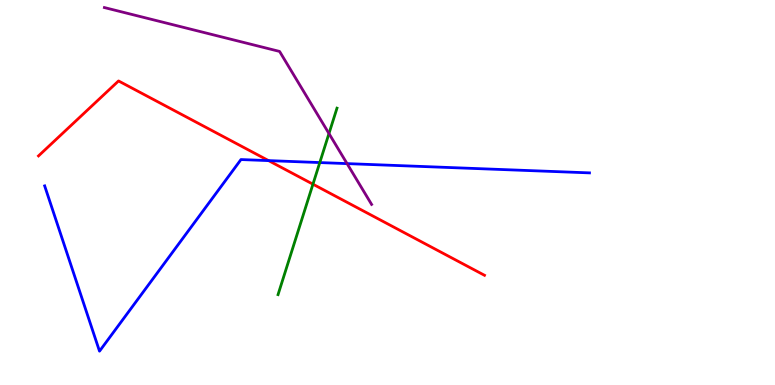[{'lines': ['blue', 'red'], 'intersections': [{'x': 3.47, 'y': 5.83}]}, {'lines': ['green', 'red'], 'intersections': [{'x': 4.04, 'y': 5.22}]}, {'lines': ['purple', 'red'], 'intersections': []}, {'lines': ['blue', 'green'], 'intersections': [{'x': 4.13, 'y': 5.78}]}, {'lines': ['blue', 'purple'], 'intersections': [{'x': 4.48, 'y': 5.75}]}, {'lines': ['green', 'purple'], 'intersections': [{'x': 4.24, 'y': 6.53}]}]